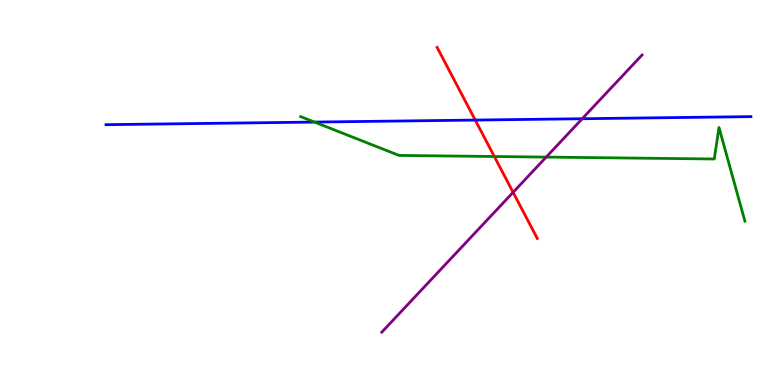[{'lines': ['blue', 'red'], 'intersections': [{'x': 6.13, 'y': 6.88}]}, {'lines': ['green', 'red'], 'intersections': [{'x': 6.38, 'y': 5.93}]}, {'lines': ['purple', 'red'], 'intersections': [{'x': 6.62, 'y': 5.0}]}, {'lines': ['blue', 'green'], 'intersections': [{'x': 4.06, 'y': 6.83}]}, {'lines': ['blue', 'purple'], 'intersections': [{'x': 7.51, 'y': 6.92}]}, {'lines': ['green', 'purple'], 'intersections': [{'x': 7.05, 'y': 5.92}]}]